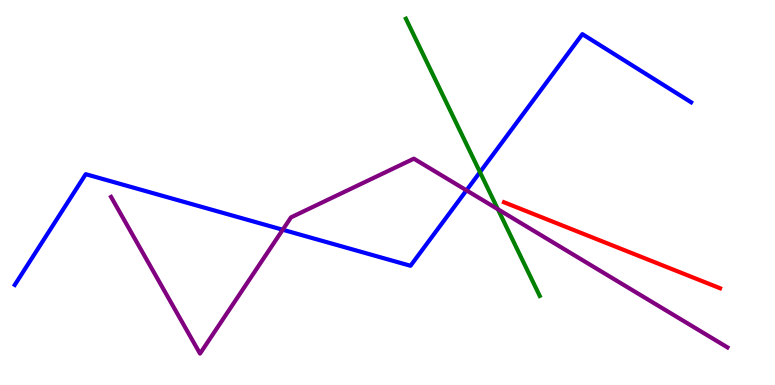[{'lines': ['blue', 'red'], 'intersections': []}, {'lines': ['green', 'red'], 'intersections': []}, {'lines': ['purple', 'red'], 'intersections': []}, {'lines': ['blue', 'green'], 'intersections': [{'x': 6.19, 'y': 5.53}]}, {'lines': ['blue', 'purple'], 'intersections': [{'x': 3.65, 'y': 4.03}, {'x': 6.02, 'y': 5.06}]}, {'lines': ['green', 'purple'], 'intersections': [{'x': 6.42, 'y': 4.57}]}]